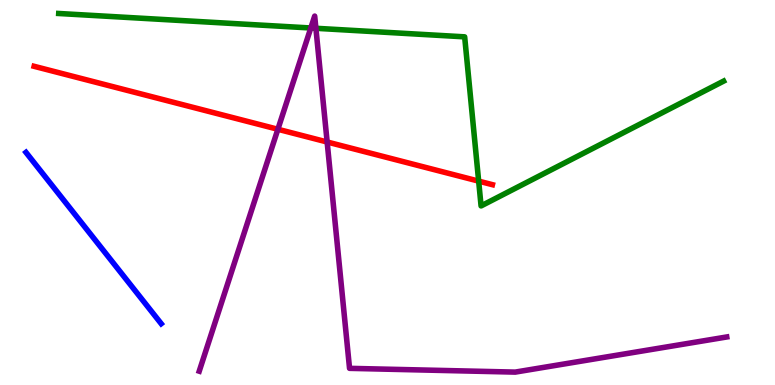[{'lines': ['blue', 'red'], 'intersections': []}, {'lines': ['green', 'red'], 'intersections': [{'x': 6.18, 'y': 5.3}]}, {'lines': ['purple', 'red'], 'intersections': [{'x': 3.59, 'y': 6.64}, {'x': 4.22, 'y': 6.31}]}, {'lines': ['blue', 'green'], 'intersections': []}, {'lines': ['blue', 'purple'], 'intersections': []}, {'lines': ['green', 'purple'], 'intersections': [{'x': 4.01, 'y': 9.27}, {'x': 4.08, 'y': 9.27}]}]